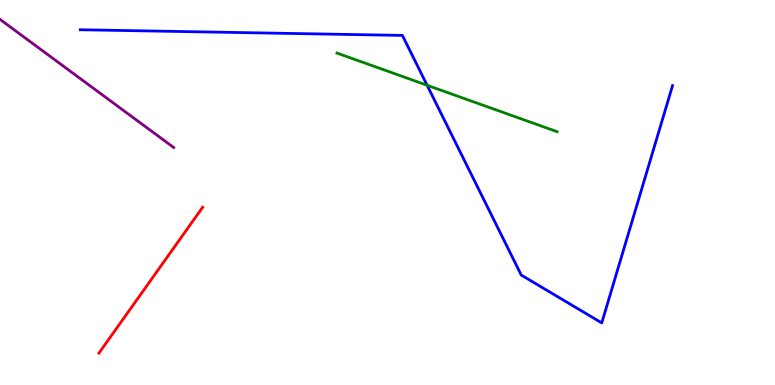[{'lines': ['blue', 'red'], 'intersections': []}, {'lines': ['green', 'red'], 'intersections': []}, {'lines': ['purple', 'red'], 'intersections': []}, {'lines': ['blue', 'green'], 'intersections': [{'x': 5.51, 'y': 7.79}]}, {'lines': ['blue', 'purple'], 'intersections': []}, {'lines': ['green', 'purple'], 'intersections': []}]